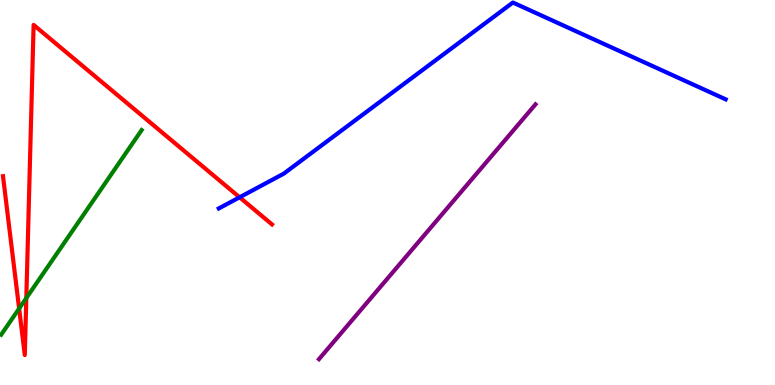[{'lines': ['blue', 'red'], 'intersections': [{'x': 3.09, 'y': 4.88}]}, {'lines': ['green', 'red'], 'intersections': [{'x': 0.247, 'y': 1.99}, {'x': 0.34, 'y': 2.26}]}, {'lines': ['purple', 'red'], 'intersections': []}, {'lines': ['blue', 'green'], 'intersections': []}, {'lines': ['blue', 'purple'], 'intersections': []}, {'lines': ['green', 'purple'], 'intersections': []}]